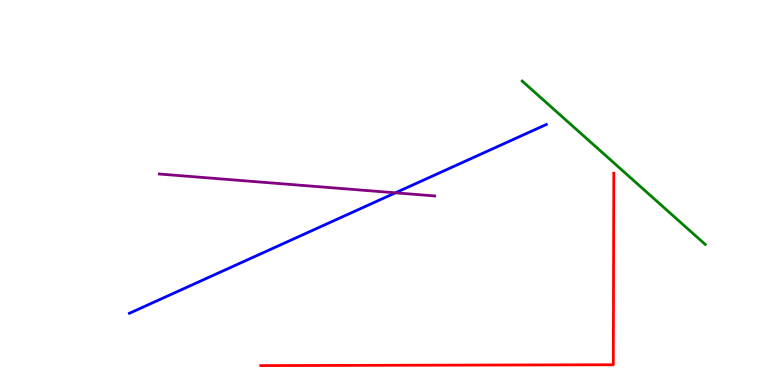[{'lines': ['blue', 'red'], 'intersections': []}, {'lines': ['green', 'red'], 'intersections': []}, {'lines': ['purple', 'red'], 'intersections': []}, {'lines': ['blue', 'green'], 'intersections': []}, {'lines': ['blue', 'purple'], 'intersections': [{'x': 5.1, 'y': 4.99}]}, {'lines': ['green', 'purple'], 'intersections': []}]